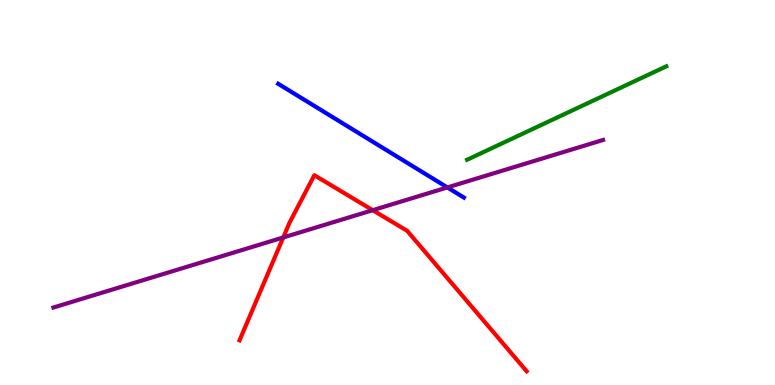[{'lines': ['blue', 'red'], 'intersections': []}, {'lines': ['green', 'red'], 'intersections': []}, {'lines': ['purple', 'red'], 'intersections': [{'x': 3.65, 'y': 3.83}, {'x': 4.81, 'y': 4.54}]}, {'lines': ['blue', 'green'], 'intersections': []}, {'lines': ['blue', 'purple'], 'intersections': [{'x': 5.77, 'y': 5.13}]}, {'lines': ['green', 'purple'], 'intersections': []}]